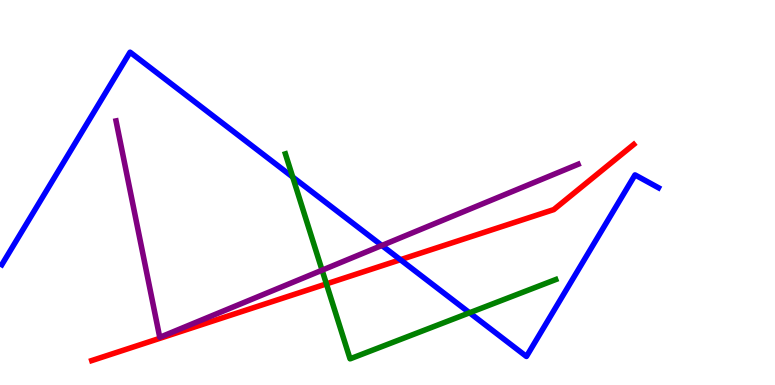[{'lines': ['blue', 'red'], 'intersections': [{'x': 5.17, 'y': 3.25}]}, {'lines': ['green', 'red'], 'intersections': [{'x': 4.21, 'y': 2.63}]}, {'lines': ['purple', 'red'], 'intersections': []}, {'lines': ['blue', 'green'], 'intersections': [{'x': 3.78, 'y': 5.4}, {'x': 6.06, 'y': 1.88}]}, {'lines': ['blue', 'purple'], 'intersections': [{'x': 4.93, 'y': 3.62}]}, {'lines': ['green', 'purple'], 'intersections': [{'x': 4.16, 'y': 2.98}]}]